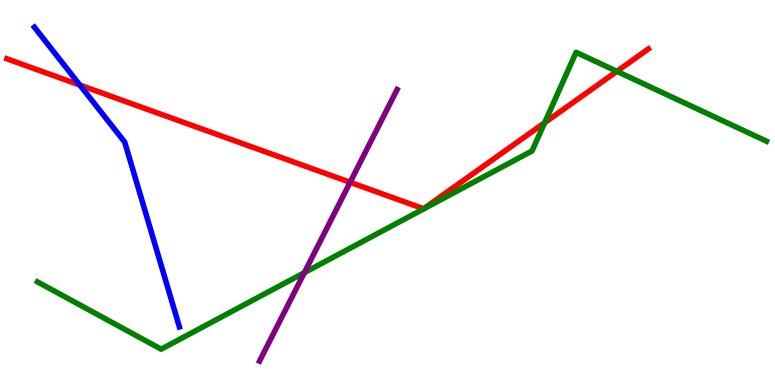[{'lines': ['blue', 'red'], 'intersections': [{'x': 1.03, 'y': 7.79}]}, {'lines': ['green', 'red'], 'intersections': [{'x': 7.03, 'y': 6.81}, {'x': 7.96, 'y': 8.15}]}, {'lines': ['purple', 'red'], 'intersections': [{'x': 4.52, 'y': 5.26}]}, {'lines': ['blue', 'green'], 'intersections': []}, {'lines': ['blue', 'purple'], 'intersections': []}, {'lines': ['green', 'purple'], 'intersections': [{'x': 3.93, 'y': 2.92}]}]